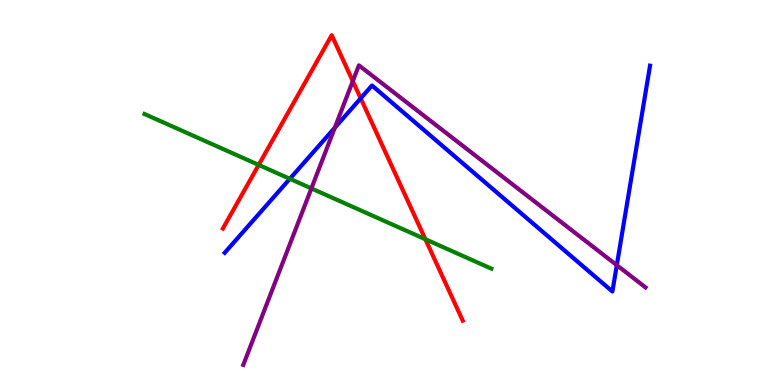[{'lines': ['blue', 'red'], 'intersections': [{'x': 4.65, 'y': 7.45}]}, {'lines': ['green', 'red'], 'intersections': [{'x': 3.34, 'y': 5.72}, {'x': 5.49, 'y': 3.79}]}, {'lines': ['purple', 'red'], 'intersections': [{'x': 4.55, 'y': 7.89}]}, {'lines': ['blue', 'green'], 'intersections': [{'x': 3.74, 'y': 5.36}]}, {'lines': ['blue', 'purple'], 'intersections': [{'x': 4.32, 'y': 6.68}, {'x': 7.96, 'y': 3.11}]}, {'lines': ['green', 'purple'], 'intersections': [{'x': 4.02, 'y': 5.11}]}]